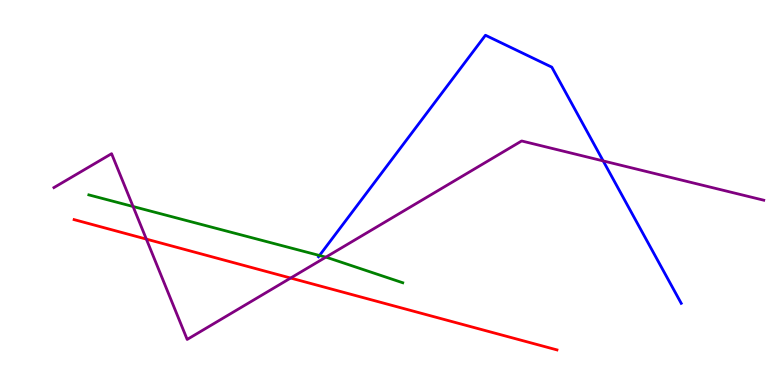[{'lines': ['blue', 'red'], 'intersections': []}, {'lines': ['green', 'red'], 'intersections': []}, {'lines': ['purple', 'red'], 'intersections': [{'x': 1.89, 'y': 3.79}, {'x': 3.75, 'y': 2.78}]}, {'lines': ['blue', 'green'], 'intersections': [{'x': 4.12, 'y': 3.36}]}, {'lines': ['blue', 'purple'], 'intersections': [{'x': 7.78, 'y': 5.82}]}, {'lines': ['green', 'purple'], 'intersections': [{'x': 1.72, 'y': 4.64}, {'x': 4.2, 'y': 3.32}]}]